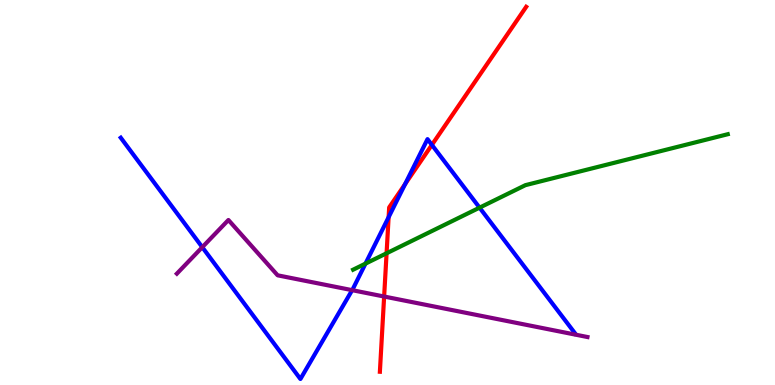[{'lines': ['blue', 'red'], 'intersections': [{'x': 5.01, 'y': 4.36}, {'x': 5.23, 'y': 5.22}, {'x': 5.57, 'y': 6.24}]}, {'lines': ['green', 'red'], 'intersections': [{'x': 4.99, 'y': 3.42}]}, {'lines': ['purple', 'red'], 'intersections': [{'x': 4.96, 'y': 2.3}]}, {'lines': ['blue', 'green'], 'intersections': [{'x': 4.72, 'y': 3.15}, {'x': 6.19, 'y': 4.61}]}, {'lines': ['blue', 'purple'], 'intersections': [{'x': 2.61, 'y': 3.58}, {'x': 4.54, 'y': 2.46}]}, {'lines': ['green', 'purple'], 'intersections': []}]